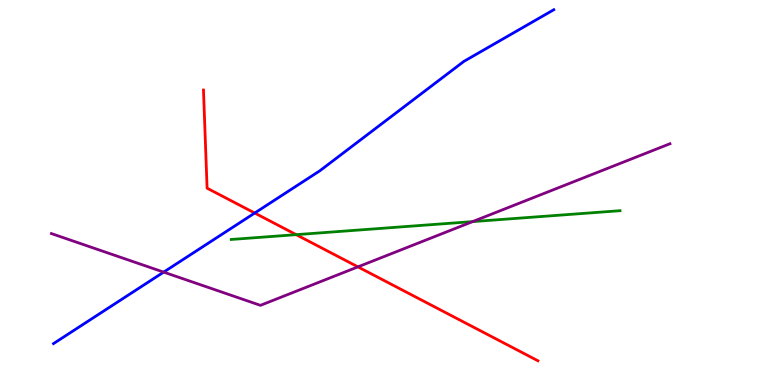[{'lines': ['blue', 'red'], 'intersections': [{'x': 3.29, 'y': 4.47}]}, {'lines': ['green', 'red'], 'intersections': [{'x': 3.82, 'y': 3.9}]}, {'lines': ['purple', 'red'], 'intersections': [{'x': 4.62, 'y': 3.07}]}, {'lines': ['blue', 'green'], 'intersections': []}, {'lines': ['blue', 'purple'], 'intersections': [{'x': 2.11, 'y': 2.93}]}, {'lines': ['green', 'purple'], 'intersections': [{'x': 6.1, 'y': 4.24}]}]